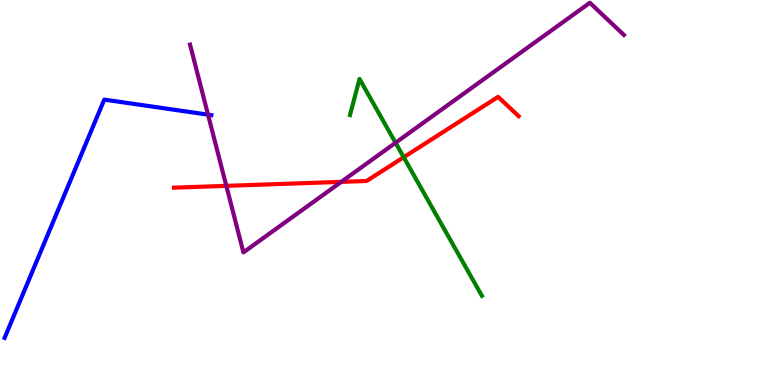[{'lines': ['blue', 'red'], 'intersections': []}, {'lines': ['green', 'red'], 'intersections': [{'x': 5.21, 'y': 5.92}]}, {'lines': ['purple', 'red'], 'intersections': [{'x': 2.92, 'y': 5.17}, {'x': 4.4, 'y': 5.28}]}, {'lines': ['blue', 'green'], 'intersections': []}, {'lines': ['blue', 'purple'], 'intersections': [{'x': 2.68, 'y': 7.02}]}, {'lines': ['green', 'purple'], 'intersections': [{'x': 5.1, 'y': 6.29}]}]